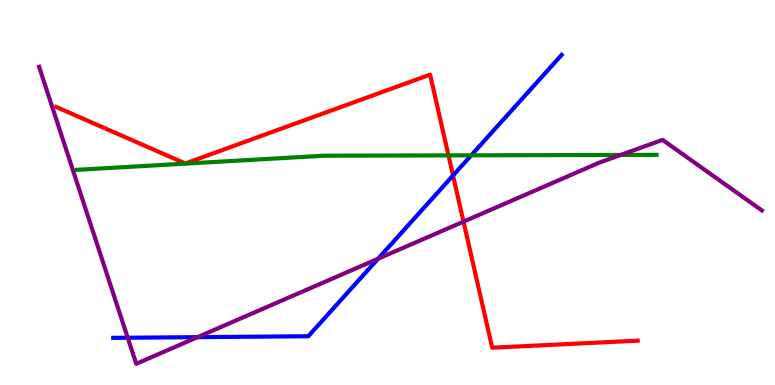[{'lines': ['blue', 'red'], 'intersections': [{'x': 5.85, 'y': 5.44}]}, {'lines': ['green', 'red'], 'intersections': [{'x': 5.79, 'y': 5.96}]}, {'lines': ['purple', 'red'], 'intersections': [{'x': 5.98, 'y': 4.24}]}, {'lines': ['blue', 'green'], 'intersections': [{'x': 6.08, 'y': 5.97}]}, {'lines': ['blue', 'purple'], 'intersections': [{'x': 1.65, 'y': 1.23}, {'x': 2.55, 'y': 1.24}, {'x': 4.88, 'y': 3.28}]}, {'lines': ['green', 'purple'], 'intersections': [{'x': 8.01, 'y': 5.98}]}]